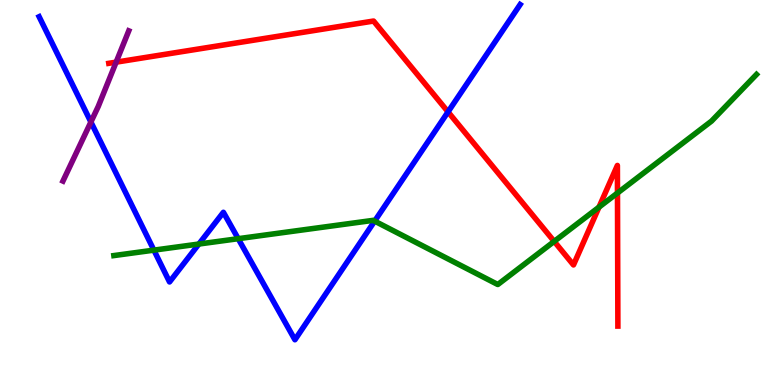[{'lines': ['blue', 'red'], 'intersections': [{'x': 5.78, 'y': 7.09}]}, {'lines': ['green', 'red'], 'intersections': [{'x': 7.15, 'y': 3.73}, {'x': 7.73, 'y': 4.62}, {'x': 7.97, 'y': 4.99}]}, {'lines': ['purple', 'red'], 'intersections': [{'x': 1.5, 'y': 8.39}]}, {'lines': ['blue', 'green'], 'intersections': [{'x': 1.99, 'y': 3.5}, {'x': 2.57, 'y': 3.66}, {'x': 3.07, 'y': 3.8}, {'x': 4.83, 'y': 4.26}]}, {'lines': ['blue', 'purple'], 'intersections': [{'x': 1.17, 'y': 6.83}]}, {'lines': ['green', 'purple'], 'intersections': []}]